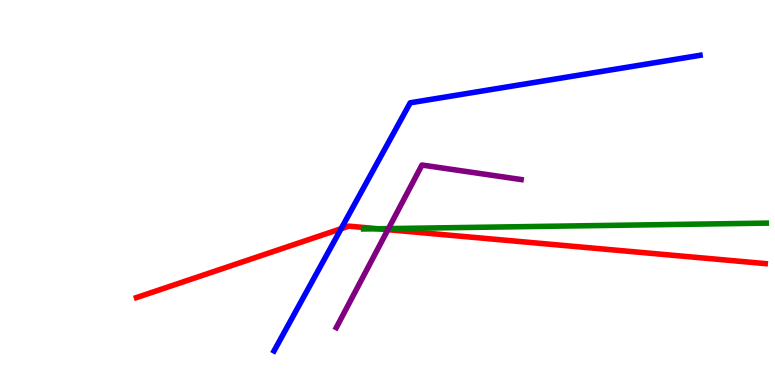[{'lines': ['blue', 'red'], 'intersections': [{'x': 4.4, 'y': 4.06}]}, {'lines': ['green', 'red'], 'intersections': [{'x': 4.87, 'y': 4.06}]}, {'lines': ['purple', 'red'], 'intersections': [{'x': 5.01, 'y': 4.03}]}, {'lines': ['blue', 'green'], 'intersections': []}, {'lines': ['blue', 'purple'], 'intersections': []}, {'lines': ['green', 'purple'], 'intersections': [{'x': 5.01, 'y': 4.06}]}]